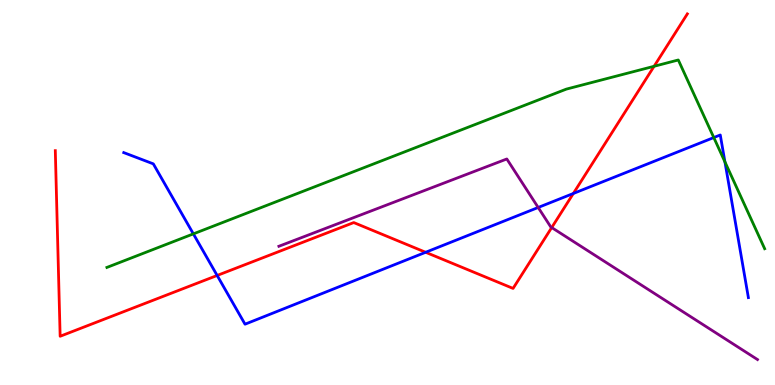[{'lines': ['blue', 'red'], 'intersections': [{'x': 2.8, 'y': 2.85}, {'x': 5.49, 'y': 3.45}, {'x': 7.4, 'y': 4.97}]}, {'lines': ['green', 'red'], 'intersections': [{'x': 8.44, 'y': 8.28}]}, {'lines': ['purple', 'red'], 'intersections': [{'x': 7.12, 'y': 4.09}]}, {'lines': ['blue', 'green'], 'intersections': [{'x': 2.49, 'y': 3.93}, {'x': 9.21, 'y': 6.43}, {'x': 9.35, 'y': 5.8}]}, {'lines': ['blue', 'purple'], 'intersections': [{'x': 6.94, 'y': 4.61}]}, {'lines': ['green', 'purple'], 'intersections': []}]